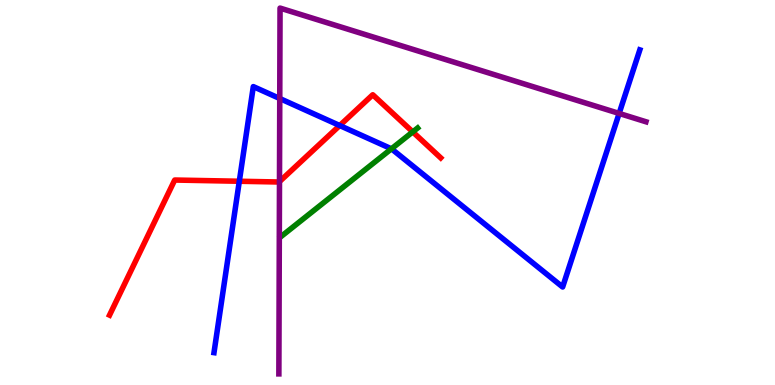[{'lines': ['blue', 'red'], 'intersections': [{'x': 3.09, 'y': 5.29}, {'x': 4.38, 'y': 6.74}]}, {'lines': ['green', 'red'], 'intersections': [{'x': 5.33, 'y': 6.57}]}, {'lines': ['purple', 'red'], 'intersections': [{'x': 3.61, 'y': 5.28}]}, {'lines': ['blue', 'green'], 'intersections': [{'x': 5.05, 'y': 6.13}]}, {'lines': ['blue', 'purple'], 'intersections': [{'x': 3.61, 'y': 7.44}, {'x': 7.99, 'y': 7.05}]}, {'lines': ['green', 'purple'], 'intersections': []}]